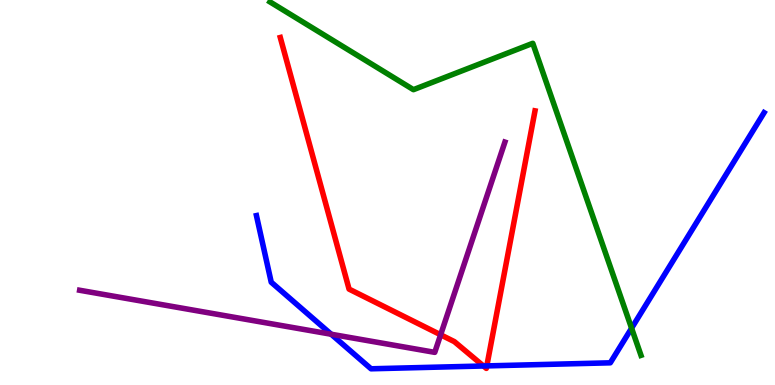[{'lines': ['blue', 'red'], 'intersections': [{'x': 6.24, 'y': 0.494}, {'x': 6.28, 'y': 0.496}]}, {'lines': ['green', 'red'], 'intersections': []}, {'lines': ['purple', 'red'], 'intersections': [{'x': 5.69, 'y': 1.3}]}, {'lines': ['blue', 'green'], 'intersections': [{'x': 8.15, 'y': 1.48}]}, {'lines': ['blue', 'purple'], 'intersections': [{'x': 4.27, 'y': 1.32}]}, {'lines': ['green', 'purple'], 'intersections': []}]